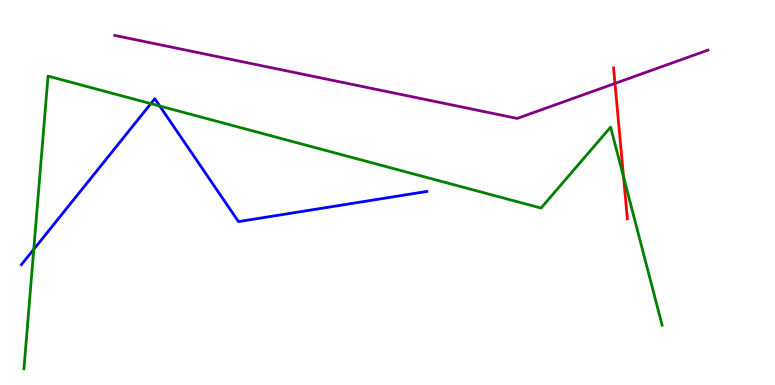[{'lines': ['blue', 'red'], 'intersections': []}, {'lines': ['green', 'red'], 'intersections': [{'x': 8.05, 'y': 5.41}]}, {'lines': ['purple', 'red'], 'intersections': [{'x': 7.94, 'y': 7.83}]}, {'lines': ['blue', 'green'], 'intersections': [{'x': 0.436, 'y': 3.52}, {'x': 1.95, 'y': 7.31}, {'x': 2.06, 'y': 7.25}]}, {'lines': ['blue', 'purple'], 'intersections': []}, {'lines': ['green', 'purple'], 'intersections': []}]